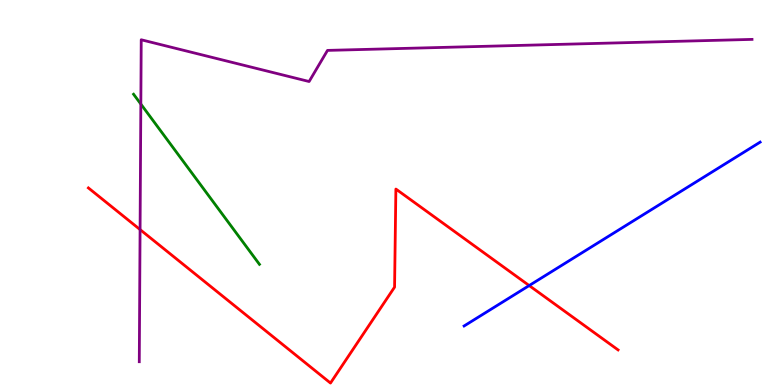[{'lines': ['blue', 'red'], 'intersections': [{'x': 6.83, 'y': 2.58}]}, {'lines': ['green', 'red'], 'intersections': []}, {'lines': ['purple', 'red'], 'intersections': [{'x': 1.81, 'y': 4.04}]}, {'lines': ['blue', 'green'], 'intersections': []}, {'lines': ['blue', 'purple'], 'intersections': []}, {'lines': ['green', 'purple'], 'intersections': [{'x': 1.82, 'y': 7.3}]}]